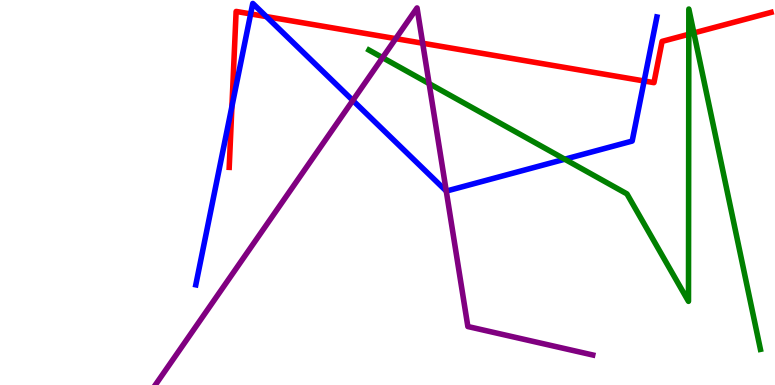[{'lines': ['blue', 'red'], 'intersections': [{'x': 2.99, 'y': 7.23}, {'x': 3.23, 'y': 9.64}, {'x': 3.44, 'y': 9.57}, {'x': 8.31, 'y': 7.9}]}, {'lines': ['green', 'red'], 'intersections': [{'x': 8.89, 'y': 9.11}, {'x': 8.95, 'y': 9.14}]}, {'lines': ['purple', 'red'], 'intersections': [{'x': 5.11, 'y': 9.0}, {'x': 5.45, 'y': 8.88}]}, {'lines': ['blue', 'green'], 'intersections': [{'x': 7.29, 'y': 5.86}]}, {'lines': ['blue', 'purple'], 'intersections': [{'x': 4.55, 'y': 7.39}, {'x': 5.76, 'y': 5.04}]}, {'lines': ['green', 'purple'], 'intersections': [{'x': 4.94, 'y': 8.5}, {'x': 5.54, 'y': 7.83}]}]